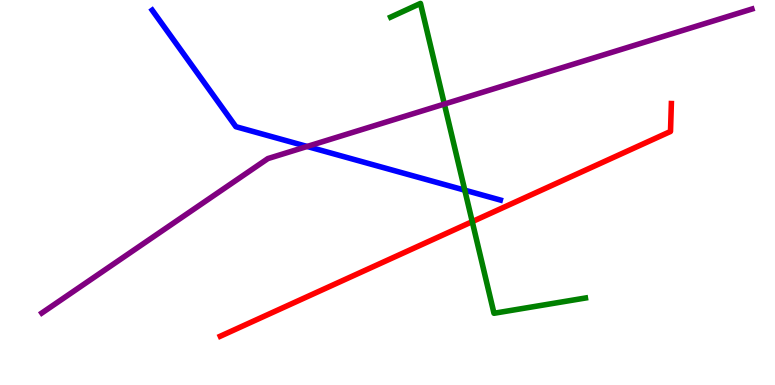[{'lines': ['blue', 'red'], 'intersections': []}, {'lines': ['green', 'red'], 'intersections': [{'x': 6.09, 'y': 4.24}]}, {'lines': ['purple', 'red'], 'intersections': []}, {'lines': ['blue', 'green'], 'intersections': [{'x': 6.0, 'y': 5.06}]}, {'lines': ['blue', 'purple'], 'intersections': [{'x': 3.96, 'y': 6.2}]}, {'lines': ['green', 'purple'], 'intersections': [{'x': 5.73, 'y': 7.3}]}]